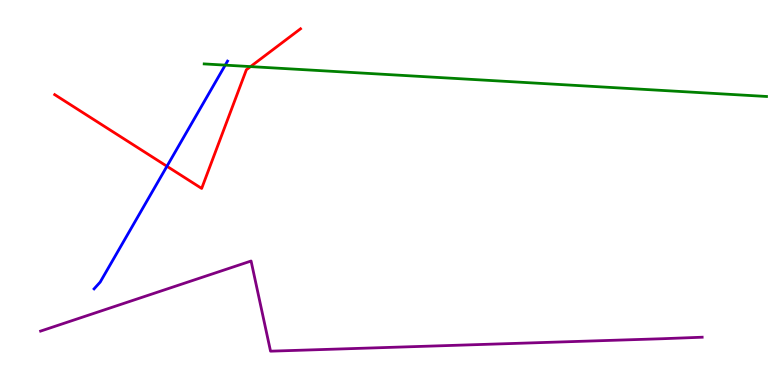[{'lines': ['blue', 'red'], 'intersections': [{'x': 2.15, 'y': 5.68}]}, {'lines': ['green', 'red'], 'intersections': [{'x': 3.23, 'y': 8.27}]}, {'lines': ['purple', 'red'], 'intersections': []}, {'lines': ['blue', 'green'], 'intersections': [{'x': 2.91, 'y': 8.31}]}, {'lines': ['blue', 'purple'], 'intersections': []}, {'lines': ['green', 'purple'], 'intersections': []}]